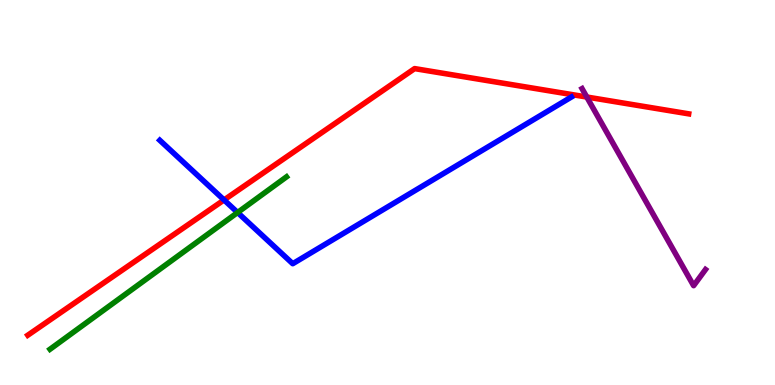[{'lines': ['blue', 'red'], 'intersections': [{'x': 2.89, 'y': 4.81}]}, {'lines': ['green', 'red'], 'intersections': []}, {'lines': ['purple', 'red'], 'intersections': [{'x': 7.57, 'y': 7.48}]}, {'lines': ['blue', 'green'], 'intersections': [{'x': 3.07, 'y': 4.48}]}, {'lines': ['blue', 'purple'], 'intersections': []}, {'lines': ['green', 'purple'], 'intersections': []}]